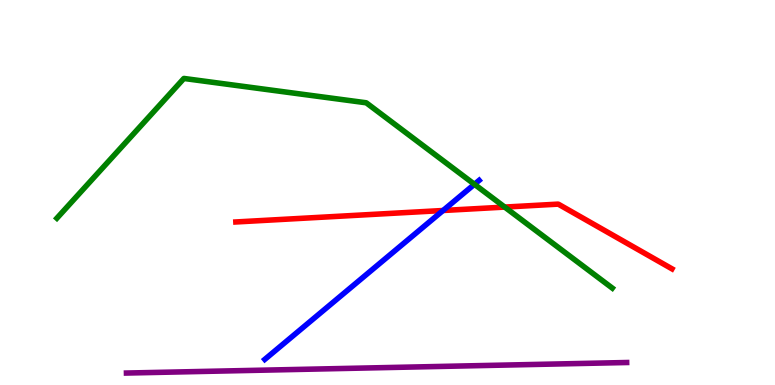[{'lines': ['blue', 'red'], 'intersections': [{'x': 5.72, 'y': 4.53}]}, {'lines': ['green', 'red'], 'intersections': [{'x': 6.51, 'y': 4.62}]}, {'lines': ['purple', 'red'], 'intersections': []}, {'lines': ['blue', 'green'], 'intersections': [{'x': 6.12, 'y': 5.21}]}, {'lines': ['blue', 'purple'], 'intersections': []}, {'lines': ['green', 'purple'], 'intersections': []}]